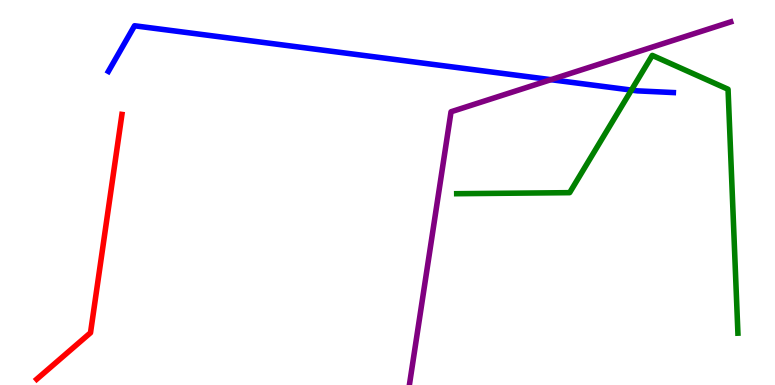[{'lines': ['blue', 'red'], 'intersections': []}, {'lines': ['green', 'red'], 'intersections': []}, {'lines': ['purple', 'red'], 'intersections': []}, {'lines': ['blue', 'green'], 'intersections': [{'x': 8.15, 'y': 7.66}]}, {'lines': ['blue', 'purple'], 'intersections': [{'x': 7.11, 'y': 7.93}]}, {'lines': ['green', 'purple'], 'intersections': []}]